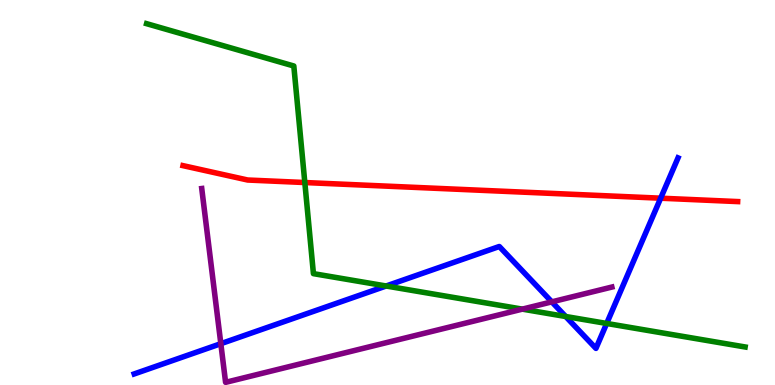[{'lines': ['blue', 'red'], 'intersections': [{'x': 8.52, 'y': 4.85}]}, {'lines': ['green', 'red'], 'intersections': [{'x': 3.93, 'y': 5.26}]}, {'lines': ['purple', 'red'], 'intersections': []}, {'lines': ['blue', 'green'], 'intersections': [{'x': 4.98, 'y': 2.57}, {'x': 7.3, 'y': 1.78}, {'x': 7.83, 'y': 1.6}]}, {'lines': ['blue', 'purple'], 'intersections': [{'x': 2.85, 'y': 1.07}, {'x': 7.12, 'y': 2.16}]}, {'lines': ['green', 'purple'], 'intersections': [{'x': 6.74, 'y': 1.97}]}]